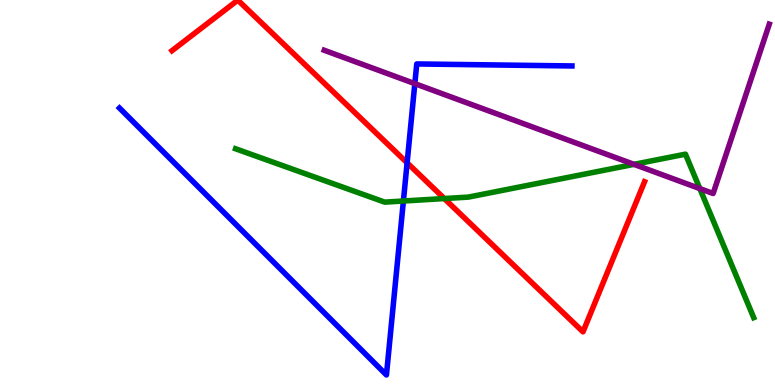[{'lines': ['blue', 'red'], 'intersections': [{'x': 5.25, 'y': 5.77}]}, {'lines': ['green', 'red'], 'intersections': [{'x': 5.73, 'y': 4.84}]}, {'lines': ['purple', 'red'], 'intersections': []}, {'lines': ['blue', 'green'], 'intersections': [{'x': 5.21, 'y': 4.78}]}, {'lines': ['blue', 'purple'], 'intersections': [{'x': 5.35, 'y': 7.83}]}, {'lines': ['green', 'purple'], 'intersections': [{'x': 8.18, 'y': 5.73}, {'x': 9.03, 'y': 5.1}]}]